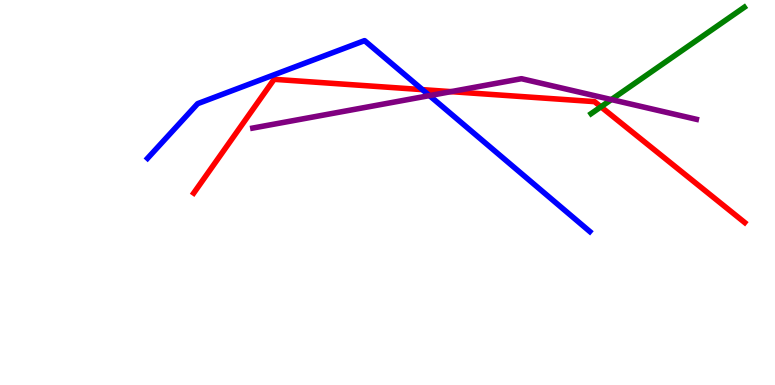[{'lines': ['blue', 'red'], 'intersections': [{'x': 5.45, 'y': 7.67}]}, {'lines': ['green', 'red'], 'intersections': [{'x': 7.75, 'y': 7.23}]}, {'lines': ['purple', 'red'], 'intersections': [{'x': 5.82, 'y': 7.62}]}, {'lines': ['blue', 'green'], 'intersections': []}, {'lines': ['blue', 'purple'], 'intersections': [{'x': 5.54, 'y': 7.52}]}, {'lines': ['green', 'purple'], 'intersections': [{'x': 7.89, 'y': 7.41}]}]